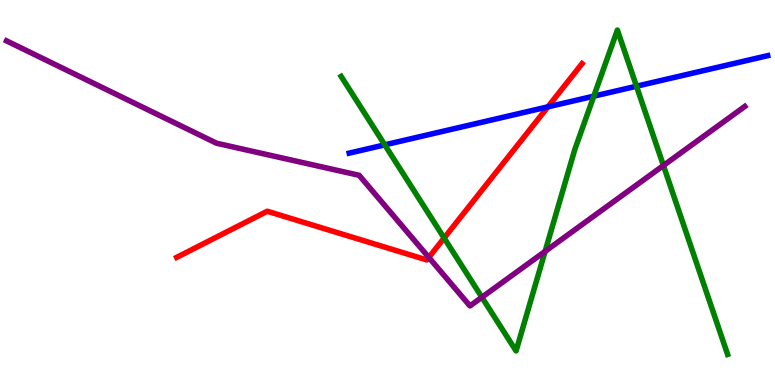[{'lines': ['blue', 'red'], 'intersections': [{'x': 7.07, 'y': 7.22}]}, {'lines': ['green', 'red'], 'intersections': [{'x': 5.73, 'y': 3.82}]}, {'lines': ['purple', 'red'], 'intersections': [{'x': 5.53, 'y': 3.31}]}, {'lines': ['blue', 'green'], 'intersections': [{'x': 4.96, 'y': 6.24}, {'x': 7.66, 'y': 7.5}, {'x': 8.21, 'y': 7.76}]}, {'lines': ['blue', 'purple'], 'intersections': []}, {'lines': ['green', 'purple'], 'intersections': [{'x': 6.22, 'y': 2.28}, {'x': 7.03, 'y': 3.47}, {'x': 8.56, 'y': 5.7}]}]